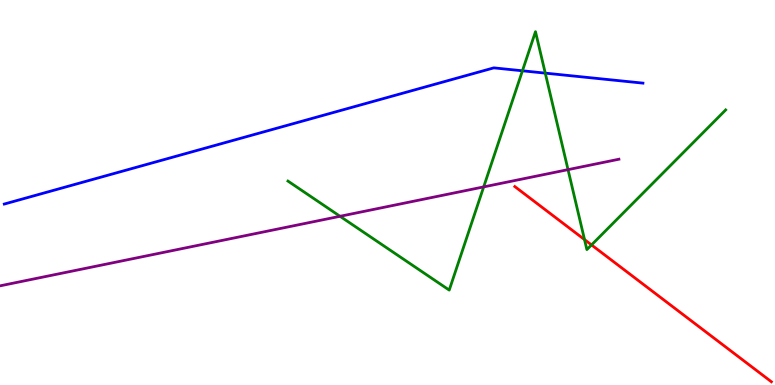[{'lines': ['blue', 'red'], 'intersections': []}, {'lines': ['green', 'red'], 'intersections': [{'x': 7.54, 'y': 3.78}, {'x': 7.63, 'y': 3.64}]}, {'lines': ['purple', 'red'], 'intersections': []}, {'lines': ['blue', 'green'], 'intersections': [{'x': 6.74, 'y': 8.16}, {'x': 7.04, 'y': 8.1}]}, {'lines': ['blue', 'purple'], 'intersections': []}, {'lines': ['green', 'purple'], 'intersections': [{'x': 4.39, 'y': 4.38}, {'x': 6.24, 'y': 5.15}, {'x': 7.33, 'y': 5.59}]}]